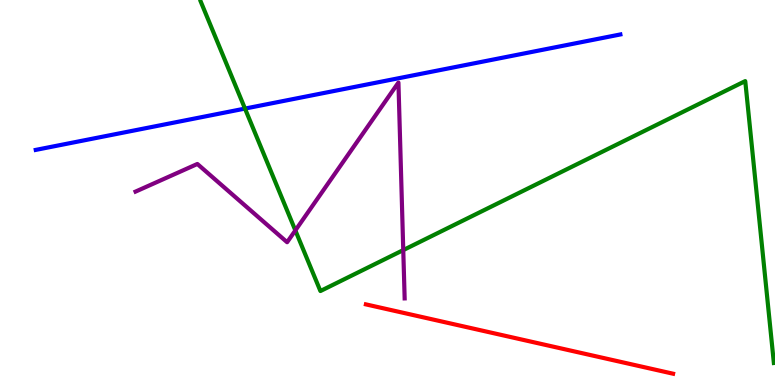[{'lines': ['blue', 'red'], 'intersections': []}, {'lines': ['green', 'red'], 'intersections': []}, {'lines': ['purple', 'red'], 'intersections': []}, {'lines': ['blue', 'green'], 'intersections': [{'x': 3.16, 'y': 7.18}]}, {'lines': ['blue', 'purple'], 'intersections': []}, {'lines': ['green', 'purple'], 'intersections': [{'x': 3.81, 'y': 4.02}, {'x': 5.2, 'y': 3.5}]}]